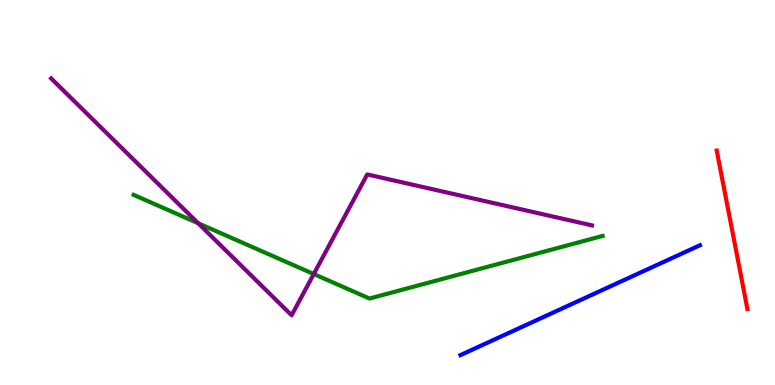[{'lines': ['blue', 'red'], 'intersections': []}, {'lines': ['green', 'red'], 'intersections': []}, {'lines': ['purple', 'red'], 'intersections': []}, {'lines': ['blue', 'green'], 'intersections': []}, {'lines': ['blue', 'purple'], 'intersections': []}, {'lines': ['green', 'purple'], 'intersections': [{'x': 2.56, 'y': 4.2}, {'x': 4.05, 'y': 2.88}]}]